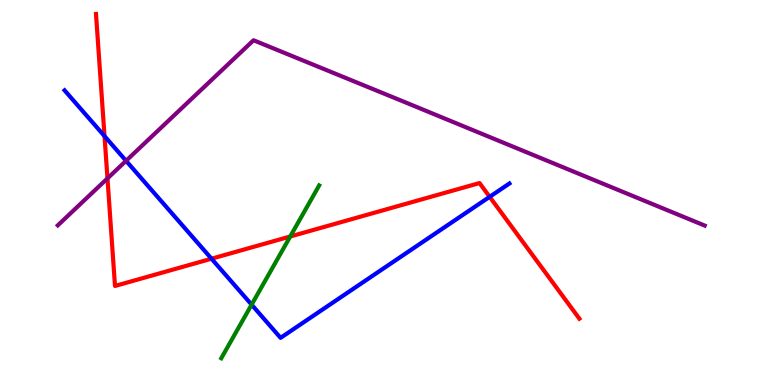[{'lines': ['blue', 'red'], 'intersections': [{'x': 1.35, 'y': 6.46}, {'x': 2.73, 'y': 3.28}, {'x': 6.32, 'y': 4.89}]}, {'lines': ['green', 'red'], 'intersections': [{'x': 3.75, 'y': 3.86}]}, {'lines': ['purple', 'red'], 'intersections': [{'x': 1.39, 'y': 5.37}]}, {'lines': ['blue', 'green'], 'intersections': [{'x': 3.25, 'y': 2.09}]}, {'lines': ['blue', 'purple'], 'intersections': [{'x': 1.63, 'y': 5.82}]}, {'lines': ['green', 'purple'], 'intersections': []}]